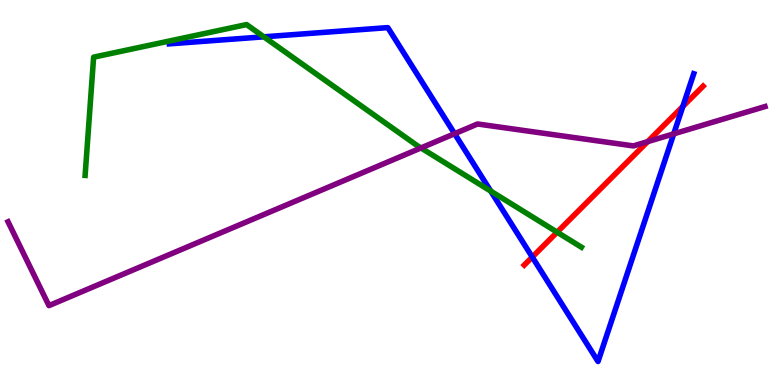[{'lines': ['blue', 'red'], 'intersections': [{'x': 6.87, 'y': 3.32}, {'x': 8.81, 'y': 7.24}]}, {'lines': ['green', 'red'], 'intersections': [{'x': 7.19, 'y': 3.97}]}, {'lines': ['purple', 'red'], 'intersections': [{'x': 8.36, 'y': 6.32}]}, {'lines': ['blue', 'green'], 'intersections': [{'x': 3.4, 'y': 9.04}, {'x': 6.33, 'y': 5.04}]}, {'lines': ['blue', 'purple'], 'intersections': [{'x': 5.87, 'y': 6.53}, {'x': 8.69, 'y': 6.52}]}, {'lines': ['green', 'purple'], 'intersections': [{'x': 5.43, 'y': 6.16}]}]